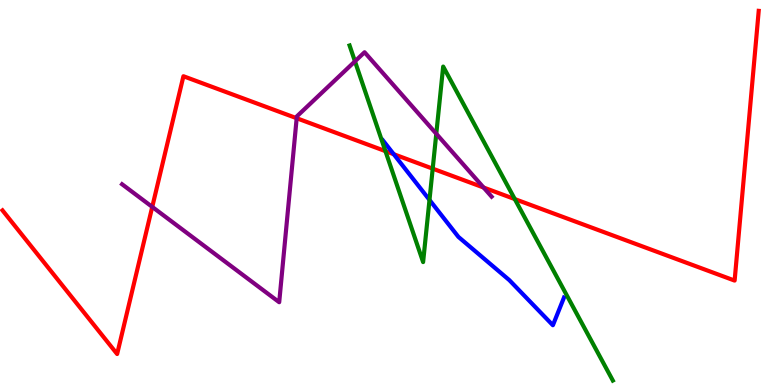[{'lines': ['blue', 'red'], 'intersections': [{'x': 5.08, 'y': 5.99}]}, {'lines': ['green', 'red'], 'intersections': [{'x': 4.97, 'y': 6.07}, {'x': 5.58, 'y': 5.62}, {'x': 6.64, 'y': 4.83}]}, {'lines': ['purple', 'red'], 'intersections': [{'x': 1.96, 'y': 4.63}, {'x': 3.83, 'y': 6.93}, {'x': 6.24, 'y': 5.13}]}, {'lines': ['blue', 'green'], 'intersections': [{'x': 5.54, 'y': 4.81}]}, {'lines': ['blue', 'purple'], 'intersections': []}, {'lines': ['green', 'purple'], 'intersections': [{'x': 4.58, 'y': 8.41}, {'x': 5.63, 'y': 6.53}]}]